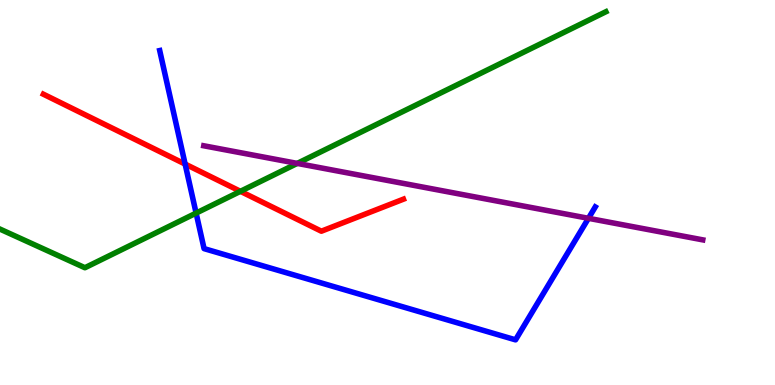[{'lines': ['blue', 'red'], 'intersections': [{'x': 2.39, 'y': 5.74}]}, {'lines': ['green', 'red'], 'intersections': [{'x': 3.1, 'y': 5.03}]}, {'lines': ['purple', 'red'], 'intersections': []}, {'lines': ['blue', 'green'], 'intersections': [{'x': 2.53, 'y': 4.47}]}, {'lines': ['blue', 'purple'], 'intersections': [{'x': 7.59, 'y': 4.33}]}, {'lines': ['green', 'purple'], 'intersections': [{'x': 3.84, 'y': 5.76}]}]